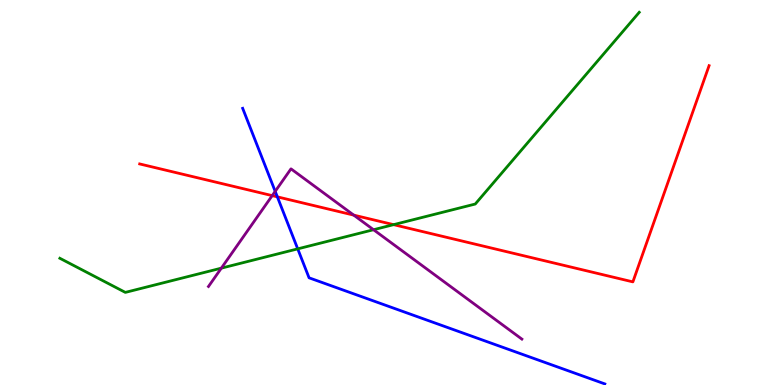[{'lines': ['blue', 'red'], 'intersections': [{'x': 3.58, 'y': 4.89}]}, {'lines': ['green', 'red'], 'intersections': [{'x': 5.08, 'y': 4.16}]}, {'lines': ['purple', 'red'], 'intersections': [{'x': 3.51, 'y': 4.92}, {'x': 4.56, 'y': 4.41}]}, {'lines': ['blue', 'green'], 'intersections': [{'x': 3.84, 'y': 3.54}]}, {'lines': ['blue', 'purple'], 'intersections': [{'x': 3.55, 'y': 5.03}]}, {'lines': ['green', 'purple'], 'intersections': [{'x': 2.86, 'y': 3.03}, {'x': 4.82, 'y': 4.03}]}]